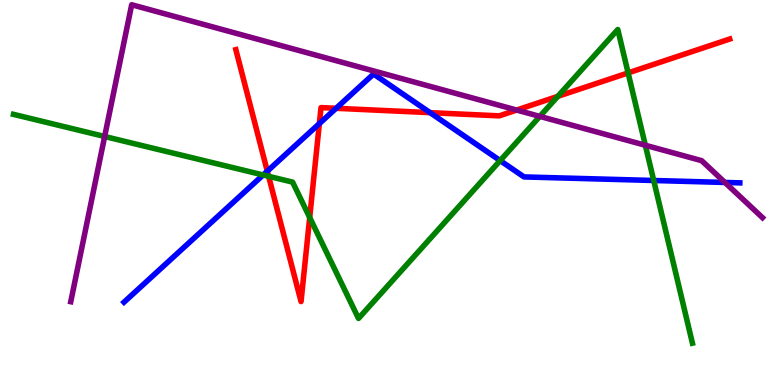[{'lines': ['blue', 'red'], 'intersections': [{'x': 3.45, 'y': 5.55}, {'x': 4.12, 'y': 6.79}, {'x': 4.34, 'y': 7.19}, {'x': 5.55, 'y': 7.07}]}, {'lines': ['green', 'red'], 'intersections': [{'x': 3.47, 'y': 5.42}, {'x': 4.0, 'y': 4.35}, {'x': 7.2, 'y': 7.5}, {'x': 8.1, 'y': 8.11}]}, {'lines': ['purple', 'red'], 'intersections': [{'x': 6.67, 'y': 7.14}]}, {'lines': ['blue', 'green'], 'intersections': [{'x': 3.4, 'y': 5.46}, {'x': 6.45, 'y': 5.83}, {'x': 8.44, 'y': 5.31}]}, {'lines': ['blue', 'purple'], 'intersections': [{'x': 9.35, 'y': 5.26}]}, {'lines': ['green', 'purple'], 'intersections': [{'x': 1.35, 'y': 6.45}, {'x': 6.97, 'y': 6.98}, {'x': 8.33, 'y': 6.23}]}]